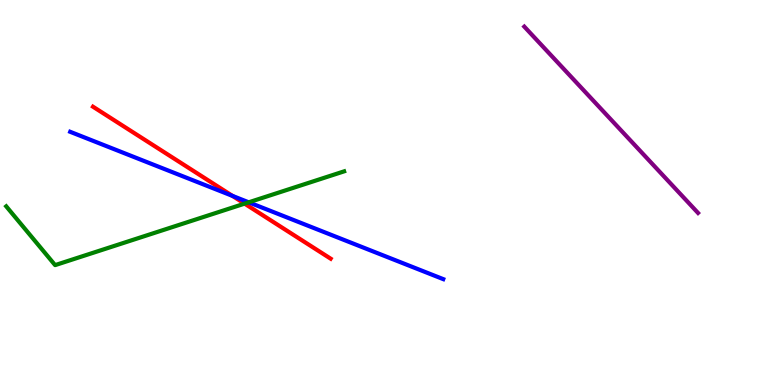[{'lines': ['blue', 'red'], 'intersections': [{'x': 3.0, 'y': 4.91}]}, {'lines': ['green', 'red'], 'intersections': [{'x': 3.16, 'y': 4.71}]}, {'lines': ['purple', 'red'], 'intersections': []}, {'lines': ['blue', 'green'], 'intersections': [{'x': 3.21, 'y': 4.75}]}, {'lines': ['blue', 'purple'], 'intersections': []}, {'lines': ['green', 'purple'], 'intersections': []}]